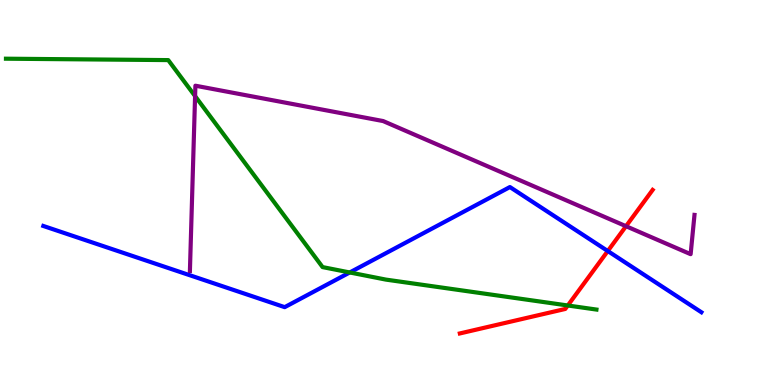[{'lines': ['blue', 'red'], 'intersections': [{'x': 7.84, 'y': 3.48}]}, {'lines': ['green', 'red'], 'intersections': [{'x': 7.33, 'y': 2.07}]}, {'lines': ['purple', 'red'], 'intersections': [{'x': 8.08, 'y': 4.12}]}, {'lines': ['blue', 'green'], 'intersections': [{'x': 4.51, 'y': 2.92}]}, {'lines': ['blue', 'purple'], 'intersections': []}, {'lines': ['green', 'purple'], 'intersections': [{'x': 2.52, 'y': 7.5}]}]